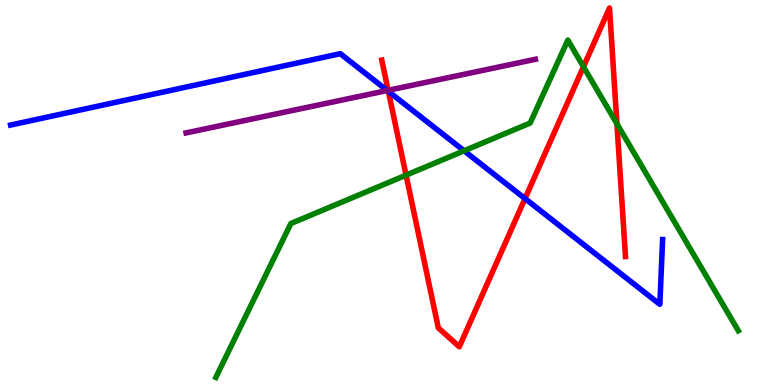[{'lines': ['blue', 'red'], 'intersections': [{'x': 5.01, 'y': 7.63}, {'x': 6.77, 'y': 4.84}]}, {'lines': ['green', 'red'], 'intersections': [{'x': 5.24, 'y': 5.45}, {'x': 7.53, 'y': 8.27}, {'x': 7.96, 'y': 6.78}]}, {'lines': ['purple', 'red'], 'intersections': [{'x': 5.01, 'y': 7.65}]}, {'lines': ['blue', 'green'], 'intersections': [{'x': 5.99, 'y': 6.08}]}, {'lines': ['blue', 'purple'], 'intersections': [{'x': 5.0, 'y': 7.65}]}, {'lines': ['green', 'purple'], 'intersections': []}]